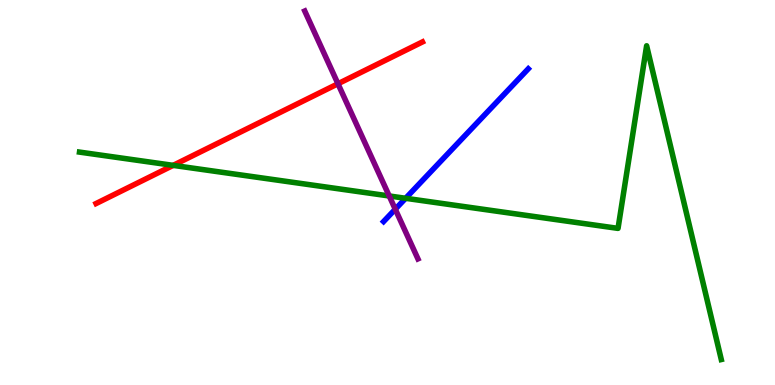[{'lines': ['blue', 'red'], 'intersections': []}, {'lines': ['green', 'red'], 'intersections': [{'x': 2.23, 'y': 5.7}]}, {'lines': ['purple', 'red'], 'intersections': [{'x': 4.36, 'y': 7.82}]}, {'lines': ['blue', 'green'], 'intersections': [{'x': 5.23, 'y': 4.85}]}, {'lines': ['blue', 'purple'], 'intersections': [{'x': 5.1, 'y': 4.57}]}, {'lines': ['green', 'purple'], 'intersections': [{'x': 5.02, 'y': 4.91}]}]